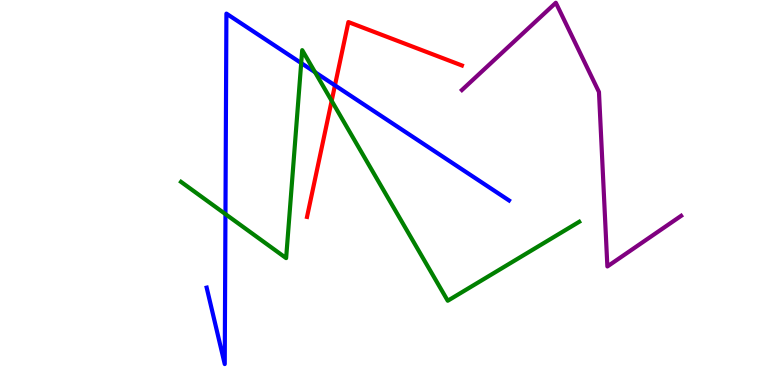[{'lines': ['blue', 'red'], 'intersections': [{'x': 4.32, 'y': 7.78}]}, {'lines': ['green', 'red'], 'intersections': [{'x': 4.28, 'y': 7.38}]}, {'lines': ['purple', 'red'], 'intersections': []}, {'lines': ['blue', 'green'], 'intersections': [{'x': 2.91, 'y': 4.44}, {'x': 3.89, 'y': 8.36}, {'x': 4.06, 'y': 8.12}]}, {'lines': ['blue', 'purple'], 'intersections': []}, {'lines': ['green', 'purple'], 'intersections': []}]